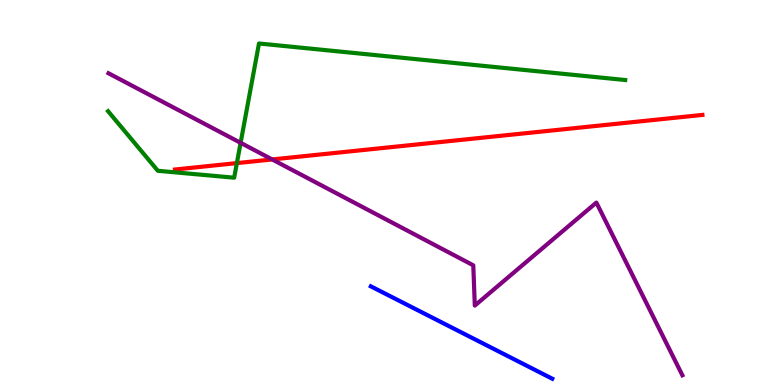[{'lines': ['blue', 'red'], 'intersections': []}, {'lines': ['green', 'red'], 'intersections': [{'x': 3.06, 'y': 5.76}]}, {'lines': ['purple', 'red'], 'intersections': [{'x': 3.51, 'y': 5.86}]}, {'lines': ['blue', 'green'], 'intersections': []}, {'lines': ['blue', 'purple'], 'intersections': []}, {'lines': ['green', 'purple'], 'intersections': [{'x': 3.1, 'y': 6.29}]}]